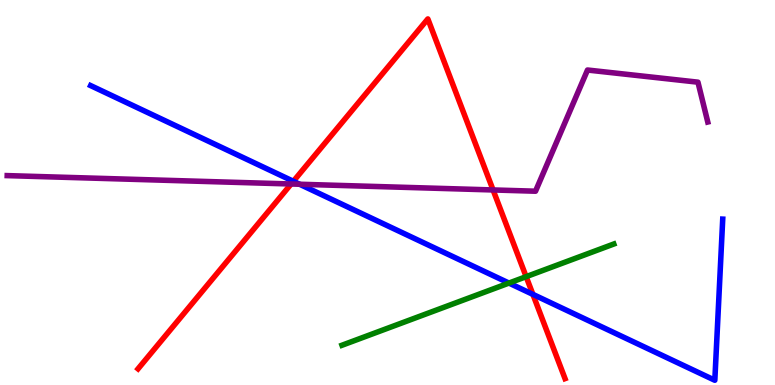[{'lines': ['blue', 'red'], 'intersections': [{'x': 3.79, 'y': 5.29}, {'x': 6.88, 'y': 2.35}]}, {'lines': ['green', 'red'], 'intersections': [{'x': 6.79, 'y': 2.81}]}, {'lines': ['purple', 'red'], 'intersections': [{'x': 3.76, 'y': 5.22}, {'x': 6.36, 'y': 5.07}]}, {'lines': ['blue', 'green'], 'intersections': [{'x': 6.57, 'y': 2.65}]}, {'lines': ['blue', 'purple'], 'intersections': [{'x': 3.87, 'y': 5.21}]}, {'lines': ['green', 'purple'], 'intersections': []}]